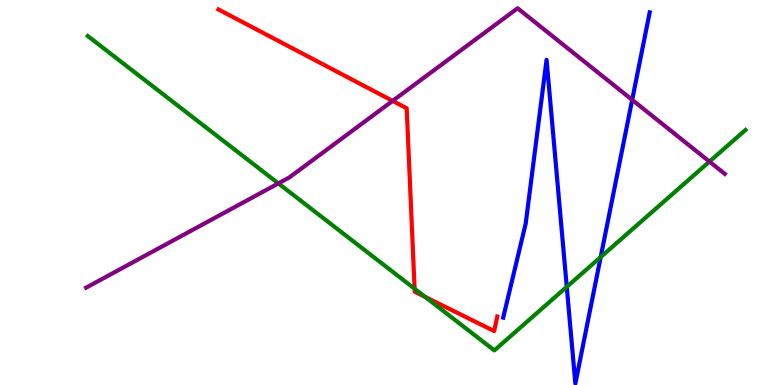[{'lines': ['blue', 'red'], 'intersections': []}, {'lines': ['green', 'red'], 'intersections': [{'x': 5.35, 'y': 2.5}, {'x': 5.49, 'y': 2.29}]}, {'lines': ['purple', 'red'], 'intersections': [{'x': 5.07, 'y': 7.38}]}, {'lines': ['blue', 'green'], 'intersections': [{'x': 7.31, 'y': 2.55}, {'x': 7.75, 'y': 3.32}]}, {'lines': ['blue', 'purple'], 'intersections': [{'x': 8.16, 'y': 7.41}]}, {'lines': ['green', 'purple'], 'intersections': [{'x': 3.59, 'y': 5.24}, {'x': 9.15, 'y': 5.8}]}]